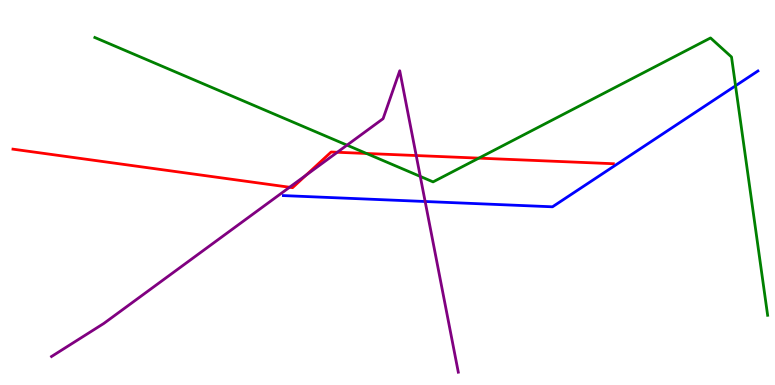[{'lines': ['blue', 'red'], 'intersections': []}, {'lines': ['green', 'red'], 'intersections': [{'x': 4.73, 'y': 6.01}, {'x': 6.18, 'y': 5.89}]}, {'lines': ['purple', 'red'], 'intersections': [{'x': 3.74, 'y': 5.14}, {'x': 3.95, 'y': 5.45}, {'x': 4.35, 'y': 6.05}, {'x': 5.37, 'y': 5.96}]}, {'lines': ['blue', 'green'], 'intersections': [{'x': 9.49, 'y': 7.77}]}, {'lines': ['blue', 'purple'], 'intersections': [{'x': 5.49, 'y': 4.77}]}, {'lines': ['green', 'purple'], 'intersections': [{'x': 4.48, 'y': 6.23}, {'x': 5.42, 'y': 5.42}]}]